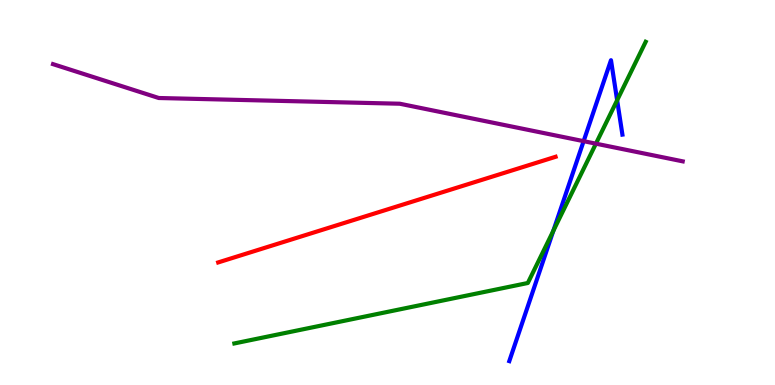[{'lines': ['blue', 'red'], 'intersections': []}, {'lines': ['green', 'red'], 'intersections': []}, {'lines': ['purple', 'red'], 'intersections': []}, {'lines': ['blue', 'green'], 'intersections': [{'x': 7.14, 'y': 4.01}, {'x': 7.96, 'y': 7.4}]}, {'lines': ['blue', 'purple'], 'intersections': [{'x': 7.53, 'y': 6.33}]}, {'lines': ['green', 'purple'], 'intersections': [{'x': 7.69, 'y': 6.27}]}]